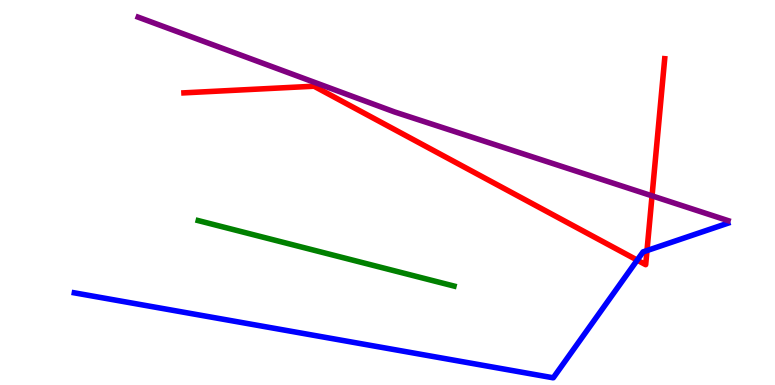[{'lines': ['blue', 'red'], 'intersections': [{'x': 8.22, 'y': 3.24}, {'x': 8.35, 'y': 3.49}]}, {'lines': ['green', 'red'], 'intersections': []}, {'lines': ['purple', 'red'], 'intersections': [{'x': 8.41, 'y': 4.91}]}, {'lines': ['blue', 'green'], 'intersections': []}, {'lines': ['blue', 'purple'], 'intersections': []}, {'lines': ['green', 'purple'], 'intersections': []}]